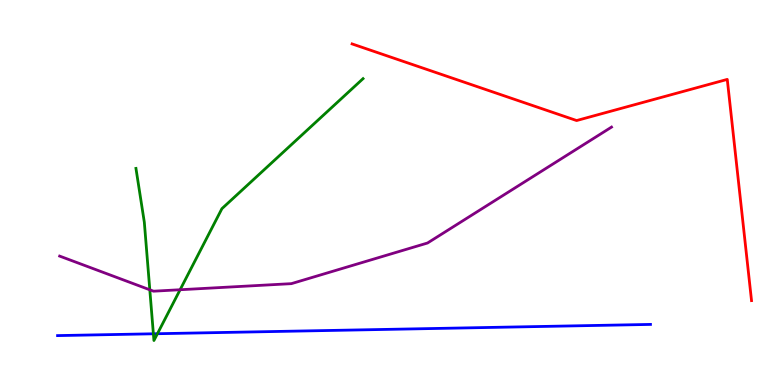[{'lines': ['blue', 'red'], 'intersections': []}, {'lines': ['green', 'red'], 'intersections': []}, {'lines': ['purple', 'red'], 'intersections': []}, {'lines': ['blue', 'green'], 'intersections': [{'x': 1.98, 'y': 1.33}, {'x': 2.03, 'y': 1.33}]}, {'lines': ['blue', 'purple'], 'intersections': []}, {'lines': ['green', 'purple'], 'intersections': [{'x': 1.93, 'y': 2.47}, {'x': 2.32, 'y': 2.47}]}]